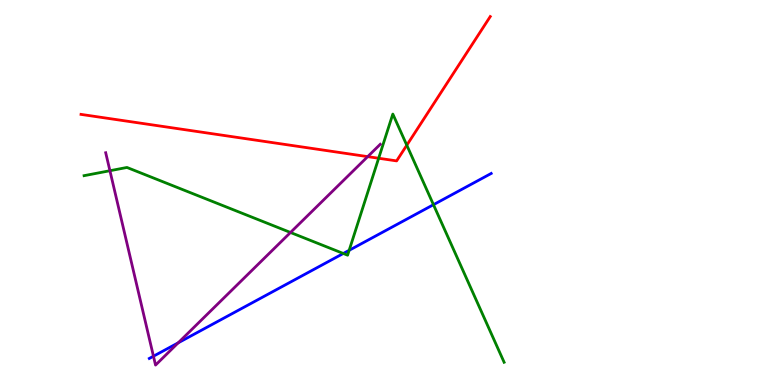[{'lines': ['blue', 'red'], 'intersections': []}, {'lines': ['green', 'red'], 'intersections': [{'x': 4.89, 'y': 5.89}, {'x': 5.25, 'y': 6.23}]}, {'lines': ['purple', 'red'], 'intersections': [{'x': 4.74, 'y': 5.93}]}, {'lines': ['blue', 'green'], 'intersections': [{'x': 4.43, 'y': 3.42}, {'x': 4.51, 'y': 3.5}, {'x': 5.59, 'y': 4.68}]}, {'lines': ['blue', 'purple'], 'intersections': [{'x': 1.98, 'y': 0.748}, {'x': 2.3, 'y': 1.1}]}, {'lines': ['green', 'purple'], 'intersections': [{'x': 1.42, 'y': 5.57}, {'x': 3.75, 'y': 3.96}]}]